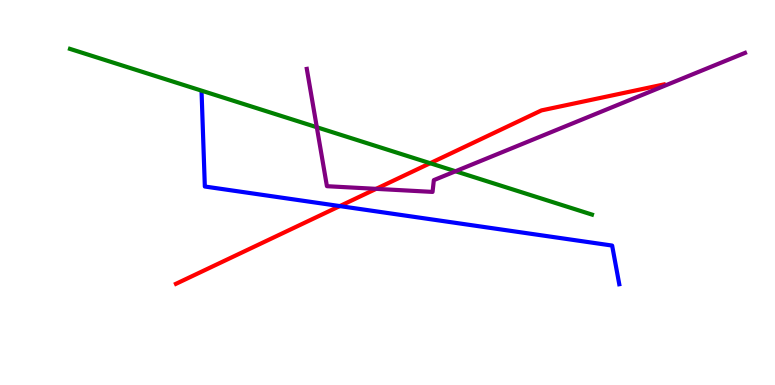[{'lines': ['blue', 'red'], 'intersections': [{'x': 4.38, 'y': 4.65}]}, {'lines': ['green', 'red'], 'intersections': [{'x': 5.55, 'y': 5.76}]}, {'lines': ['purple', 'red'], 'intersections': [{'x': 4.85, 'y': 5.09}]}, {'lines': ['blue', 'green'], 'intersections': []}, {'lines': ['blue', 'purple'], 'intersections': []}, {'lines': ['green', 'purple'], 'intersections': [{'x': 4.09, 'y': 6.7}, {'x': 5.88, 'y': 5.55}]}]